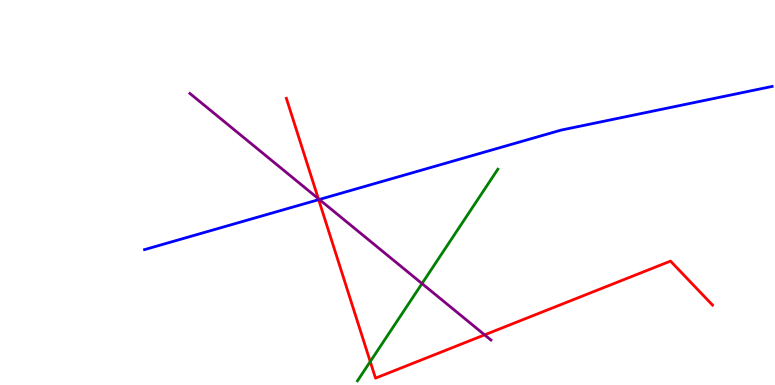[{'lines': ['blue', 'red'], 'intersections': [{'x': 4.11, 'y': 4.81}]}, {'lines': ['green', 'red'], 'intersections': [{'x': 4.78, 'y': 0.608}]}, {'lines': ['purple', 'red'], 'intersections': [{'x': 4.11, 'y': 4.84}, {'x': 6.25, 'y': 1.3}]}, {'lines': ['blue', 'green'], 'intersections': []}, {'lines': ['blue', 'purple'], 'intersections': [{'x': 4.12, 'y': 4.82}]}, {'lines': ['green', 'purple'], 'intersections': [{'x': 5.45, 'y': 2.63}]}]